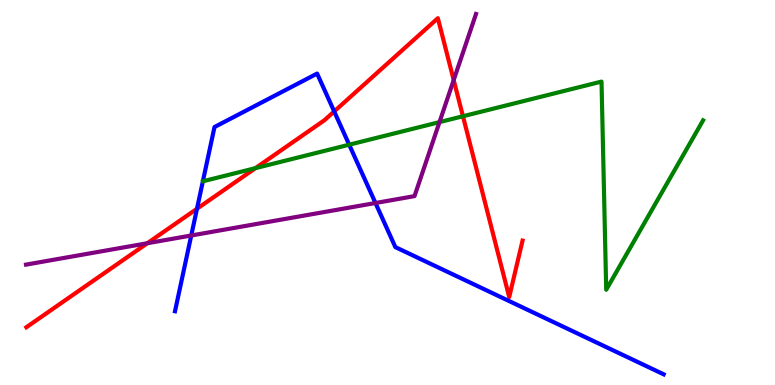[{'lines': ['blue', 'red'], 'intersections': [{'x': 2.54, 'y': 4.58}, {'x': 4.31, 'y': 7.11}]}, {'lines': ['green', 'red'], 'intersections': [{'x': 3.3, 'y': 5.63}, {'x': 5.97, 'y': 6.98}]}, {'lines': ['purple', 'red'], 'intersections': [{'x': 1.9, 'y': 3.68}, {'x': 5.85, 'y': 7.92}]}, {'lines': ['blue', 'green'], 'intersections': [{'x': 4.51, 'y': 6.24}]}, {'lines': ['blue', 'purple'], 'intersections': [{'x': 2.47, 'y': 3.88}, {'x': 4.84, 'y': 4.73}]}, {'lines': ['green', 'purple'], 'intersections': [{'x': 5.67, 'y': 6.83}]}]